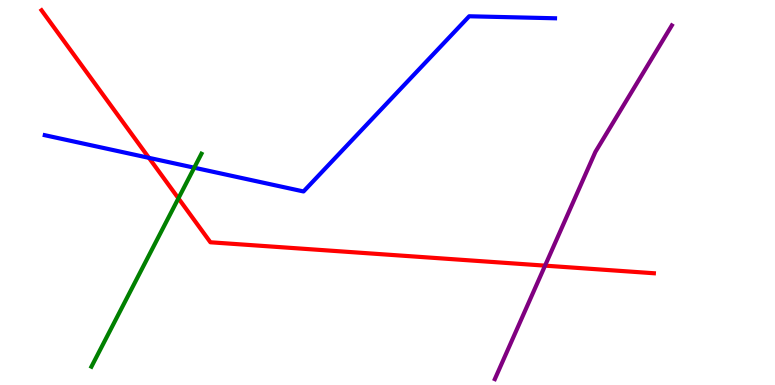[{'lines': ['blue', 'red'], 'intersections': [{'x': 1.92, 'y': 5.9}]}, {'lines': ['green', 'red'], 'intersections': [{'x': 2.3, 'y': 4.85}]}, {'lines': ['purple', 'red'], 'intersections': [{'x': 7.03, 'y': 3.1}]}, {'lines': ['blue', 'green'], 'intersections': [{'x': 2.51, 'y': 5.64}]}, {'lines': ['blue', 'purple'], 'intersections': []}, {'lines': ['green', 'purple'], 'intersections': []}]